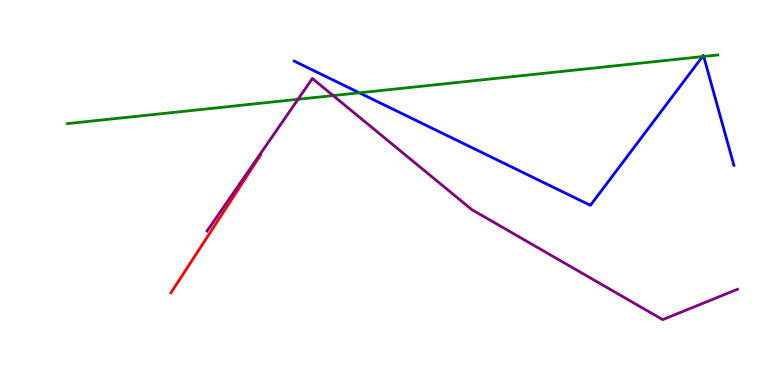[{'lines': ['blue', 'red'], 'intersections': []}, {'lines': ['green', 'red'], 'intersections': []}, {'lines': ['purple', 'red'], 'intersections': []}, {'lines': ['blue', 'green'], 'intersections': [{'x': 4.64, 'y': 7.59}, {'x': 9.06, 'y': 8.53}, {'x': 9.08, 'y': 8.53}]}, {'lines': ['blue', 'purple'], 'intersections': []}, {'lines': ['green', 'purple'], 'intersections': [{'x': 3.85, 'y': 7.42}, {'x': 4.3, 'y': 7.52}]}]